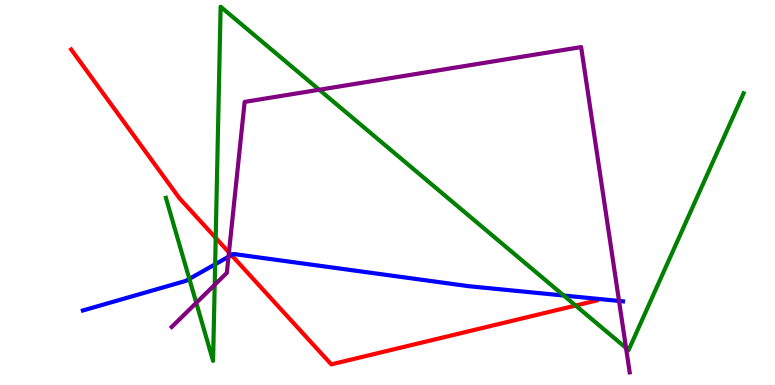[{'lines': ['blue', 'red'], 'intersections': [{'x': 2.99, 'y': 3.37}]}, {'lines': ['green', 'red'], 'intersections': [{'x': 2.78, 'y': 3.82}, {'x': 7.43, 'y': 2.06}]}, {'lines': ['purple', 'red'], 'intersections': [{'x': 2.95, 'y': 3.44}]}, {'lines': ['blue', 'green'], 'intersections': [{'x': 2.44, 'y': 2.76}, {'x': 2.78, 'y': 3.14}, {'x': 7.27, 'y': 2.32}]}, {'lines': ['blue', 'purple'], 'intersections': [{'x': 2.95, 'y': 3.33}, {'x': 7.99, 'y': 2.18}]}, {'lines': ['green', 'purple'], 'intersections': [{'x': 2.53, 'y': 2.13}, {'x': 2.77, 'y': 2.6}, {'x': 4.12, 'y': 7.67}, {'x': 8.08, 'y': 0.962}]}]